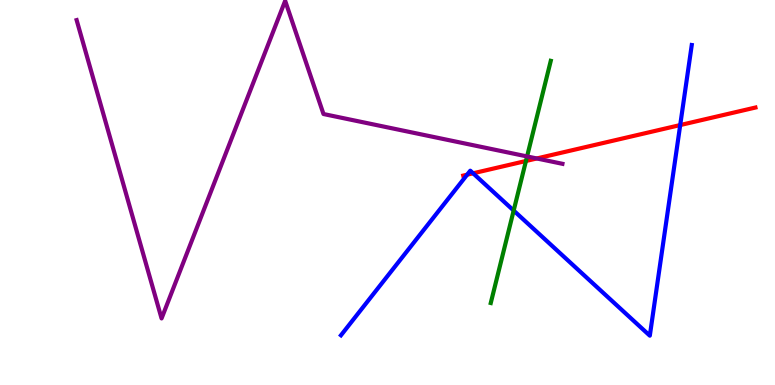[{'lines': ['blue', 'red'], 'intersections': [{'x': 6.03, 'y': 5.46}, {'x': 6.1, 'y': 5.5}, {'x': 8.78, 'y': 6.75}]}, {'lines': ['green', 'red'], 'intersections': [{'x': 6.79, 'y': 5.82}]}, {'lines': ['purple', 'red'], 'intersections': [{'x': 6.93, 'y': 5.88}]}, {'lines': ['blue', 'green'], 'intersections': [{'x': 6.63, 'y': 4.53}]}, {'lines': ['blue', 'purple'], 'intersections': []}, {'lines': ['green', 'purple'], 'intersections': [{'x': 6.8, 'y': 5.94}]}]